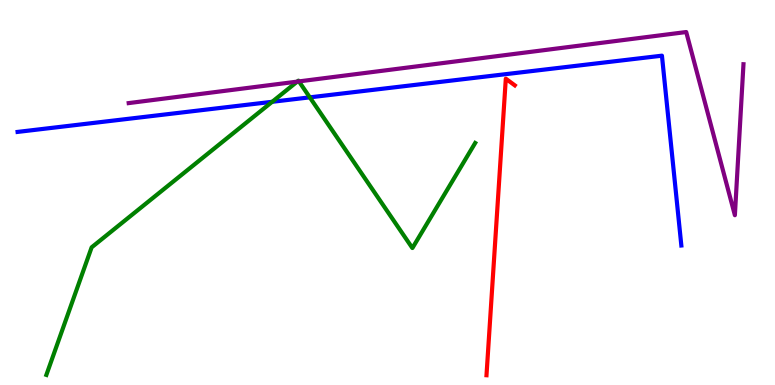[{'lines': ['blue', 'red'], 'intersections': []}, {'lines': ['green', 'red'], 'intersections': []}, {'lines': ['purple', 'red'], 'intersections': []}, {'lines': ['blue', 'green'], 'intersections': [{'x': 3.51, 'y': 7.36}, {'x': 4.0, 'y': 7.47}]}, {'lines': ['blue', 'purple'], 'intersections': []}, {'lines': ['green', 'purple'], 'intersections': [{'x': 3.84, 'y': 7.88}, {'x': 3.86, 'y': 7.89}]}]